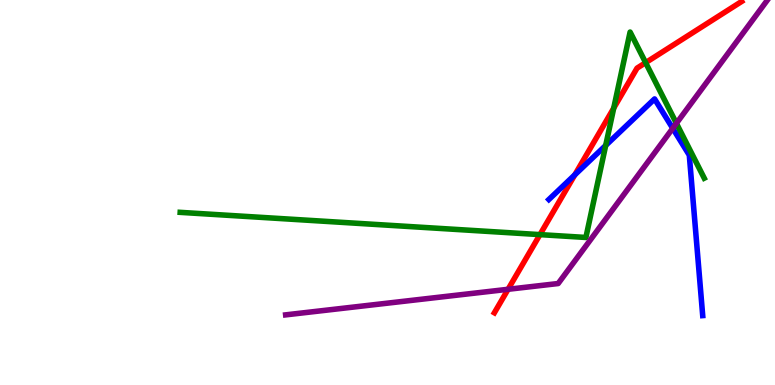[{'lines': ['blue', 'red'], 'intersections': [{'x': 7.42, 'y': 5.46}]}, {'lines': ['green', 'red'], 'intersections': [{'x': 6.97, 'y': 3.91}, {'x': 7.92, 'y': 7.19}, {'x': 8.33, 'y': 8.37}]}, {'lines': ['purple', 'red'], 'intersections': [{'x': 6.56, 'y': 2.49}]}, {'lines': ['blue', 'green'], 'intersections': [{'x': 7.82, 'y': 6.22}]}, {'lines': ['blue', 'purple'], 'intersections': [{'x': 8.68, 'y': 6.67}]}, {'lines': ['green', 'purple'], 'intersections': [{'x': 8.73, 'y': 6.8}]}]